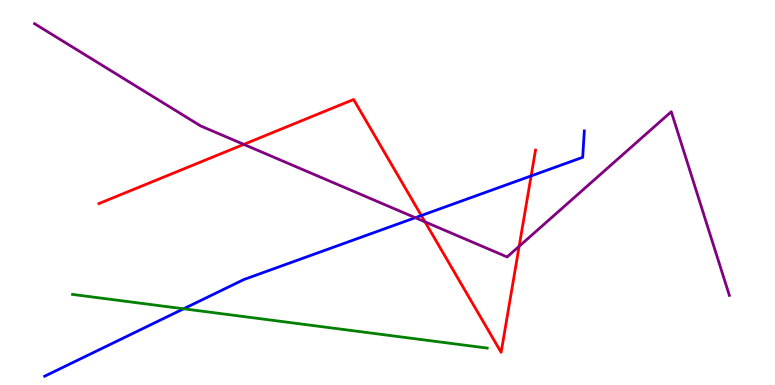[{'lines': ['blue', 'red'], 'intersections': [{'x': 5.44, 'y': 4.4}, {'x': 6.85, 'y': 5.43}]}, {'lines': ['green', 'red'], 'intersections': []}, {'lines': ['purple', 'red'], 'intersections': [{'x': 3.15, 'y': 6.25}, {'x': 5.48, 'y': 4.24}, {'x': 6.7, 'y': 3.6}]}, {'lines': ['blue', 'green'], 'intersections': [{'x': 2.37, 'y': 1.98}]}, {'lines': ['blue', 'purple'], 'intersections': [{'x': 5.36, 'y': 4.35}]}, {'lines': ['green', 'purple'], 'intersections': []}]